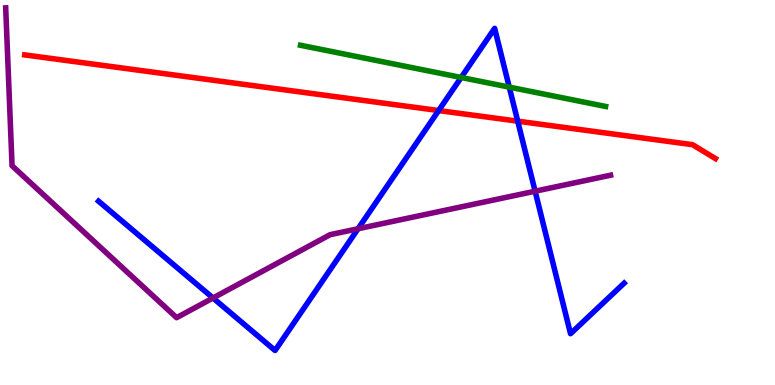[{'lines': ['blue', 'red'], 'intersections': [{'x': 5.66, 'y': 7.13}, {'x': 6.68, 'y': 6.85}]}, {'lines': ['green', 'red'], 'intersections': []}, {'lines': ['purple', 'red'], 'intersections': []}, {'lines': ['blue', 'green'], 'intersections': [{'x': 5.95, 'y': 7.99}, {'x': 6.57, 'y': 7.74}]}, {'lines': ['blue', 'purple'], 'intersections': [{'x': 2.75, 'y': 2.26}, {'x': 4.62, 'y': 4.06}, {'x': 6.9, 'y': 5.03}]}, {'lines': ['green', 'purple'], 'intersections': []}]